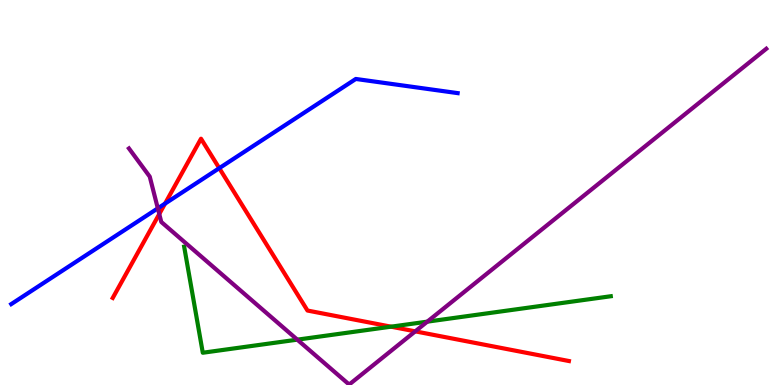[{'lines': ['blue', 'red'], 'intersections': [{'x': 2.13, 'y': 4.71}, {'x': 2.83, 'y': 5.63}]}, {'lines': ['green', 'red'], 'intersections': [{'x': 5.05, 'y': 1.51}]}, {'lines': ['purple', 'red'], 'intersections': [{'x': 2.05, 'y': 4.44}, {'x': 5.36, 'y': 1.39}]}, {'lines': ['blue', 'green'], 'intersections': []}, {'lines': ['blue', 'purple'], 'intersections': [{'x': 2.04, 'y': 4.59}]}, {'lines': ['green', 'purple'], 'intersections': [{'x': 3.84, 'y': 1.18}, {'x': 5.51, 'y': 1.65}]}]